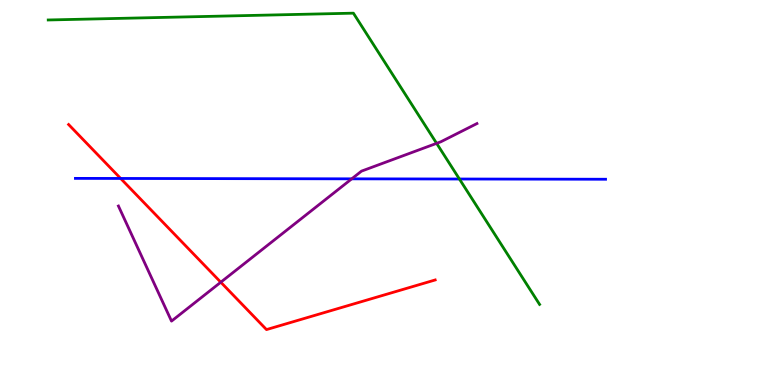[{'lines': ['blue', 'red'], 'intersections': [{'x': 1.56, 'y': 5.36}]}, {'lines': ['green', 'red'], 'intersections': []}, {'lines': ['purple', 'red'], 'intersections': [{'x': 2.85, 'y': 2.67}]}, {'lines': ['blue', 'green'], 'intersections': [{'x': 5.93, 'y': 5.35}]}, {'lines': ['blue', 'purple'], 'intersections': [{'x': 4.54, 'y': 5.35}]}, {'lines': ['green', 'purple'], 'intersections': [{'x': 5.63, 'y': 6.28}]}]